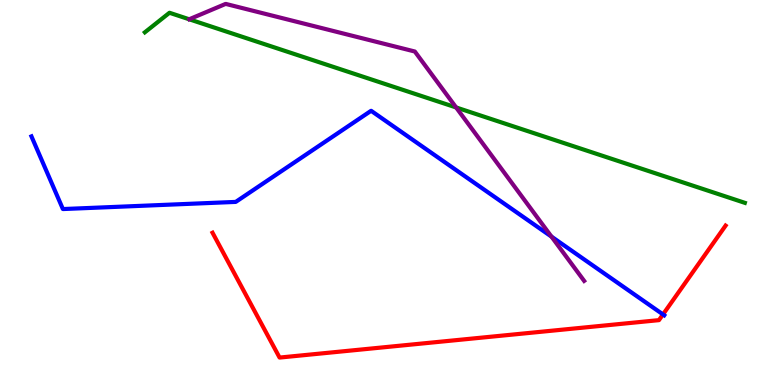[{'lines': ['blue', 'red'], 'intersections': [{'x': 8.55, 'y': 1.83}]}, {'lines': ['green', 'red'], 'intersections': []}, {'lines': ['purple', 'red'], 'intersections': []}, {'lines': ['blue', 'green'], 'intersections': []}, {'lines': ['blue', 'purple'], 'intersections': [{'x': 7.12, 'y': 3.85}]}, {'lines': ['green', 'purple'], 'intersections': [{'x': 5.89, 'y': 7.21}]}]